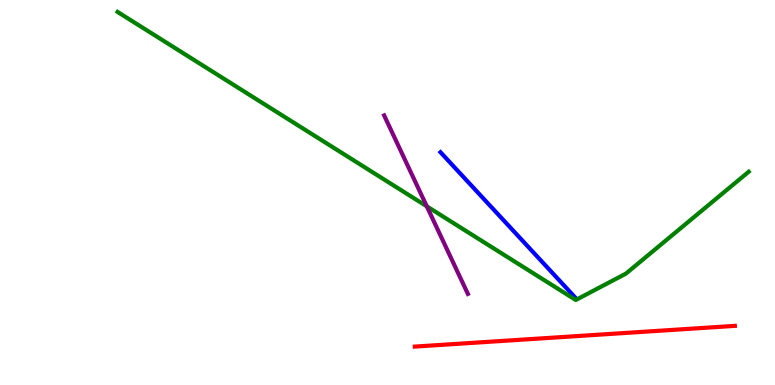[{'lines': ['blue', 'red'], 'intersections': []}, {'lines': ['green', 'red'], 'intersections': []}, {'lines': ['purple', 'red'], 'intersections': []}, {'lines': ['blue', 'green'], 'intersections': []}, {'lines': ['blue', 'purple'], 'intersections': []}, {'lines': ['green', 'purple'], 'intersections': [{'x': 5.51, 'y': 4.64}]}]